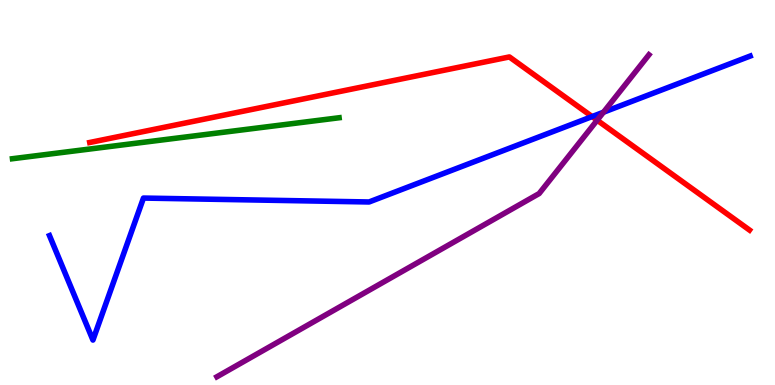[{'lines': ['blue', 'red'], 'intersections': [{'x': 7.64, 'y': 6.97}]}, {'lines': ['green', 'red'], 'intersections': []}, {'lines': ['purple', 'red'], 'intersections': [{'x': 7.71, 'y': 6.88}]}, {'lines': ['blue', 'green'], 'intersections': []}, {'lines': ['blue', 'purple'], 'intersections': [{'x': 7.79, 'y': 7.09}]}, {'lines': ['green', 'purple'], 'intersections': []}]